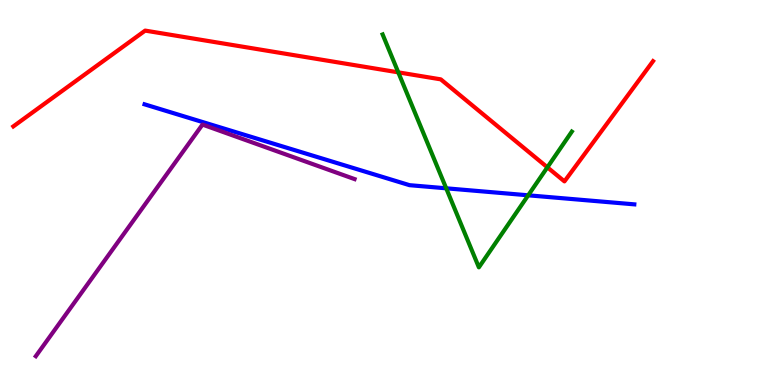[{'lines': ['blue', 'red'], 'intersections': []}, {'lines': ['green', 'red'], 'intersections': [{'x': 5.14, 'y': 8.12}, {'x': 7.06, 'y': 5.65}]}, {'lines': ['purple', 'red'], 'intersections': []}, {'lines': ['blue', 'green'], 'intersections': [{'x': 5.76, 'y': 5.11}, {'x': 6.82, 'y': 4.93}]}, {'lines': ['blue', 'purple'], 'intersections': []}, {'lines': ['green', 'purple'], 'intersections': []}]